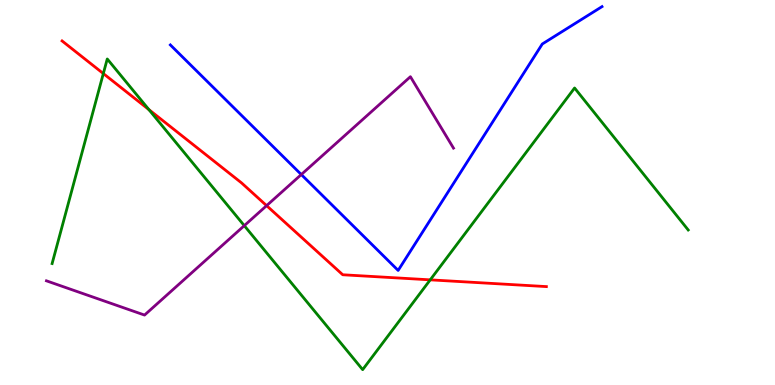[{'lines': ['blue', 'red'], 'intersections': []}, {'lines': ['green', 'red'], 'intersections': [{'x': 1.33, 'y': 8.09}, {'x': 1.92, 'y': 7.15}, {'x': 5.55, 'y': 2.73}]}, {'lines': ['purple', 'red'], 'intersections': [{'x': 3.44, 'y': 4.66}]}, {'lines': ['blue', 'green'], 'intersections': []}, {'lines': ['blue', 'purple'], 'intersections': [{'x': 3.89, 'y': 5.47}]}, {'lines': ['green', 'purple'], 'intersections': [{'x': 3.15, 'y': 4.14}]}]